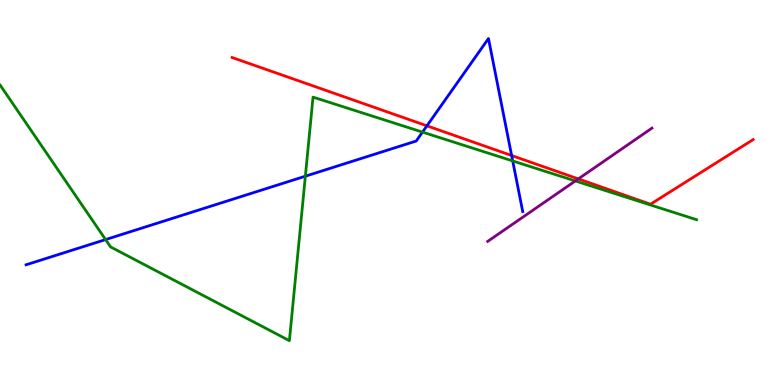[{'lines': ['blue', 'red'], 'intersections': [{'x': 5.51, 'y': 6.73}, {'x': 6.6, 'y': 5.96}]}, {'lines': ['green', 'red'], 'intersections': []}, {'lines': ['purple', 'red'], 'intersections': [{'x': 7.46, 'y': 5.35}]}, {'lines': ['blue', 'green'], 'intersections': [{'x': 1.36, 'y': 3.78}, {'x': 3.94, 'y': 5.42}, {'x': 5.45, 'y': 6.57}, {'x': 6.62, 'y': 5.82}]}, {'lines': ['blue', 'purple'], 'intersections': []}, {'lines': ['green', 'purple'], 'intersections': [{'x': 7.42, 'y': 5.3}]}]